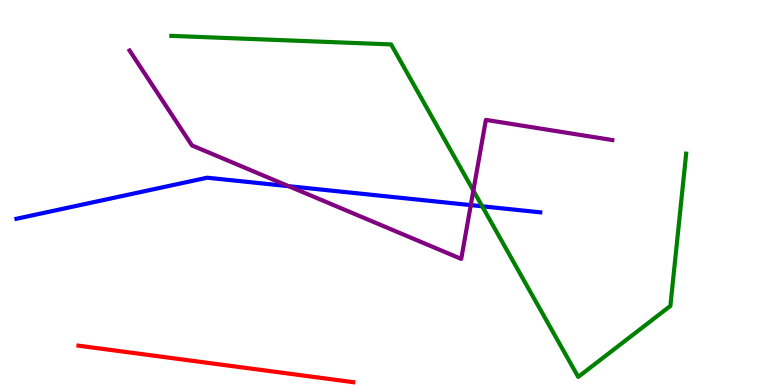[{'lines': ['blue', 'red'], 'intersections': []}, {'lines': ['green', 'red'], 'intersections': []}, {'lines': ['purple', 'red'], 'intersections': []}, {'lines': ['blue', 'green'], 'intersections': [{'x': 6.22, 'y': 4.64}]}, {'lines': ['blue', 'purple'], 'intersections': [{'x': 3.72, 'y': 5.16}, {'x': 6.07, 'y': 4.67}]}, {'lines': ['green', 'purple'], 'intersections': [{'x': 6.11, 'y': 5.05}]}]